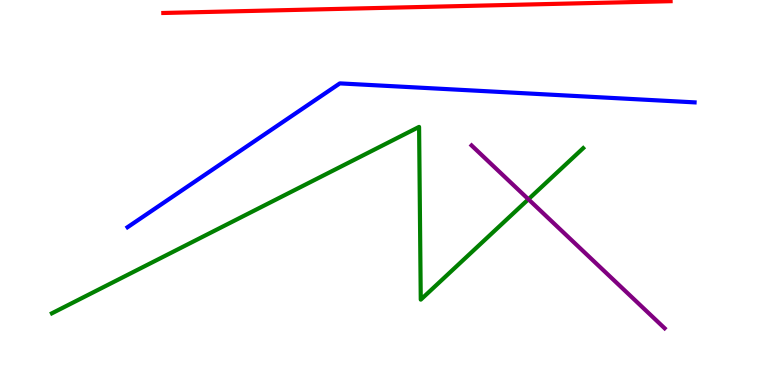[{'lines': ['blue', 'red'], 'intersections': []}, {'lines': ['green', 'red'], 'intersections': []}, {'lines': ['purple', 'red'], 'intersections': []}, {'lines': ['blue', 'green'], 'intersections': []}, {'lines': ['blue', 'purple'], 'intersections': []}, {'lines': ['green', 'purple'], 'intersections': [{'x': 6.82, 'y': 4.82}]}]